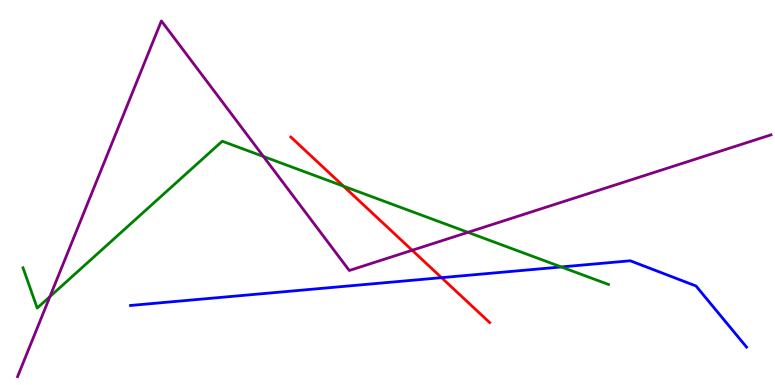[{'lines': ['blue', 'red'], 'intersections': [{'x': 5.7, 'y': 2.79}]}, {'lines': ['green', 'red'], 'intersections': [{'x': 4.43, 'y': 5.16}]}, {'lines': ['purple', 'red'], 'intersections': [{'x': 5.32, 'y': 3.5}]}, {'lines': ['blue', 'green'], 'intersections': [{'x': 7.24, 'y': 3.07}]}, {'lines': ['blue', 'purple'], 'intersections': []}, {'lines': ['green', 'purple'], 'intersections': [{'x': 0.644, 'y': 2.3}, {'x': 3.4, 'y': 5.94}, {'x': 6.04, 'y': 3.97}]}]